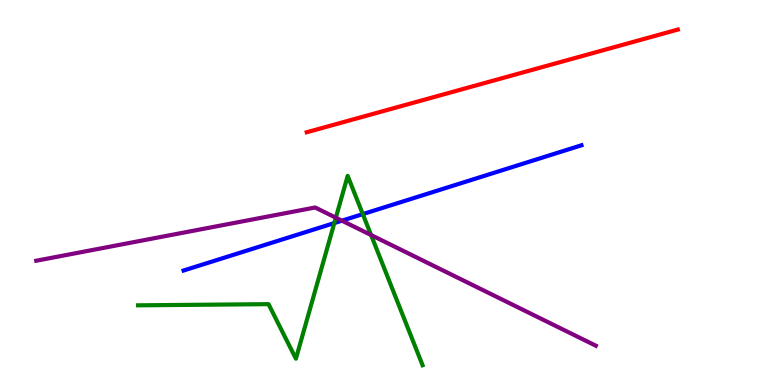[{'lines': ['blue', 'red'], 'intersections': []}, {'lines': ['green', 'red'], 'intersections': []}, {'lines': ['purple', 'red'], 'intersections': []}, {'lines': ['blue', 'green'], 'intersections': [{'x': 4.31, 'y': 4.21}, {'x': 4.68, 'y': 4.44}]}, {'lines': ['blue', 'purple'], 'intersections': [{'x': 4.41, 'y': 4.27}]}, {'lines': ['green', 'purple'], 'intersections': [{'x': 4.33, 'y': 4.35}, {'x': 4.79, 'y': 3.9}]}]